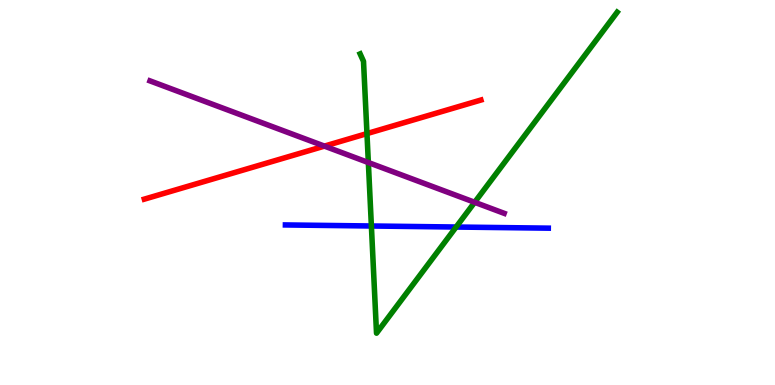[{'lines': ['blue', 'red'], 'intersections': []}, {'lines': ['green', 'red'], 'intersections': [{'x': 4.74, 'y': 6.53}]}, {'lines': ['purple', 'red'], 'intersections': [{'x': 4.19, 'y': 6.2}]}, {'lines': ['blue', 'green'], 'intersections': [{'x': 4.79, 'y': 4.13}, {'x': 5.89, 'y': 4.1}]}, {'lines': ['blue', 'purple'], 'intersections': []}, {'lines': ['green', 'purple'], 'intersections': [{'x': 4.75, 'y': 5.78}, {'x': 6.12, 'y': 4.75}]}]